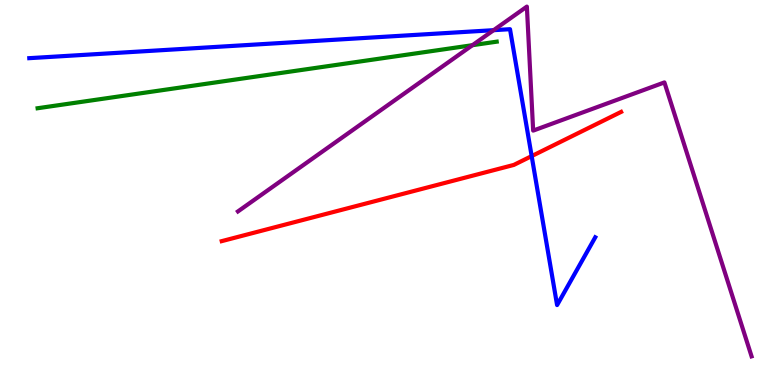[{'lines': ['blue', 'red'], 'intersections': [{'x': 6.86, 'y': 5.95}]}, {'lines': ['green', 'red'], 'intersections': []}, {'lines': ['purple', 'red'], 'intersections': []}, {'lines': ['blue', 'green'], 'intersections': []}, {'lines': ['blue', 'purple'], 'intersections': [{'x': 6.37, 'y': 9.22}]}, {'lines': ['green', 'purple'], 'intersections': [{'x': 6.1, 'y': 8.83}]}]